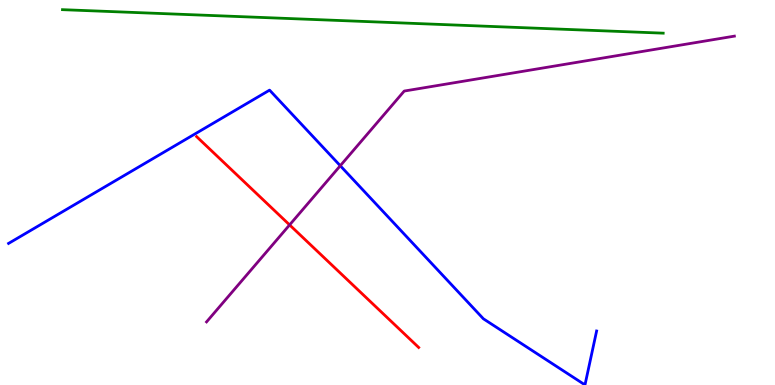[{'lines': ['blue', 'red'], 'intersections': []}, {'lines': ['green', 'red'], 'intersections': []}, {'lines': ['purple', 'red'], 'intersections': [{'x': 3.74, 'y': 4.16}]}, {'lines': ['blue', 'green'], 'intersections': []}, {'lines': ['blue', 'purple'], 'intersections': [{'x': 4.39, 'y': 5.7}]}, {'lines': ['green', 'purple'], 'intersections': []}]